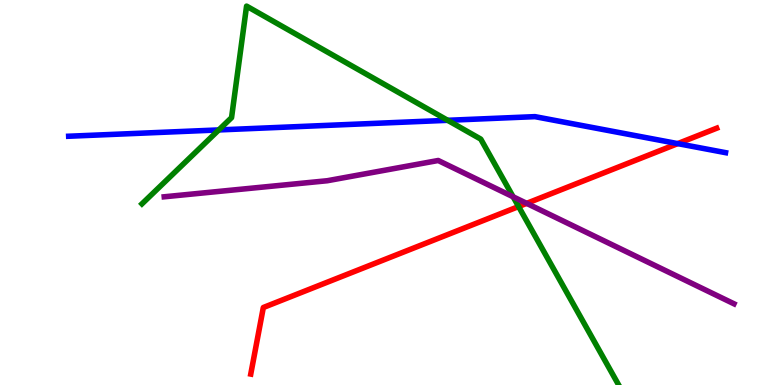[{'lines': ['blue', 'red'], 'intersections': [{'x': 8.74, 'y': 6.27}]}, {'lines': ['green', 'red'], 'intersections': [{'x': 6.69, 'y': 4.64}]}, {'lines': ['purple', 'red'], 'intersections': [{'x': 6.8, 'y': 4.72}]}, {'lines': ['blue', 'green'], 'intersections': [{'x': 2.82, 'y': 6.63}, {'x': 5.78, 'y': 6.88}]}, {'lines': ['blue', 'purple'], 'intersections': []}, {'lines': ['green', 'purple'], 'intersections': [{'x': 6.62, 'y': 4.89}]}]